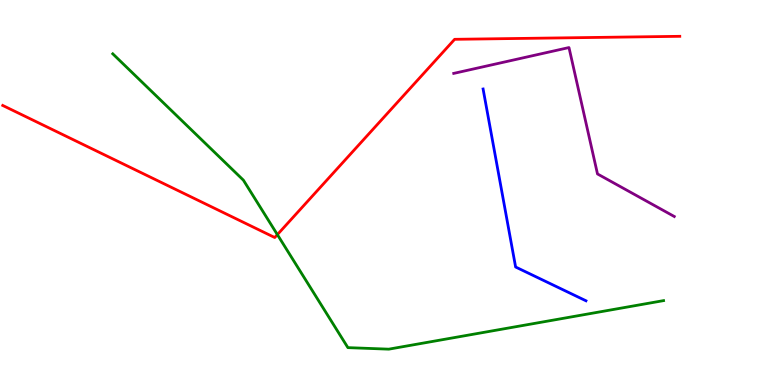[{'lines': ['blue', 'red'], 'intersections': []}, {'lines': ['green', 'red'], 'intersections': [{'x': 3.58, 'y': 3.91}]}, {'lines': ['purple', 'red'], 'intersections': []}, {'lines': ['blue', 'green'], 'intersections': []}, {'lines': ['blue', 'purple'], 'intersections': []}, {'lines': ['green', 'purple'], 'intersections': []}]